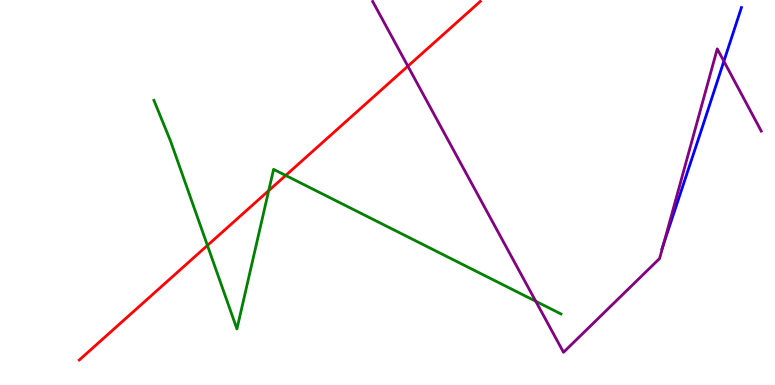[{'lines': ['blue', 'red'], 'intersections': []}, {'lines': ['green', 'red'], 'intersections': [{'x': 2.68, 'y': 3.63}, {'x': 3.47, 'y': 5.05}, {'x': 3.69, 'y': 5.44}]}, {'lines': ['purple', 'red'], 'intersections': [{'x': 5.26, 'y': 8.28}]}, {'lines': ['blue', 'green'], 'intersections': []}, {'lines': ['blue', 'purple'], 'intersections': [{'x': 8.56, 'y': 3.65}, {'x': 9.34, 'y': 8.41}]}, {'lines': ['green', 'purple'], 'intersections': [{'x': 6.91, 'y': 2.18}]}]